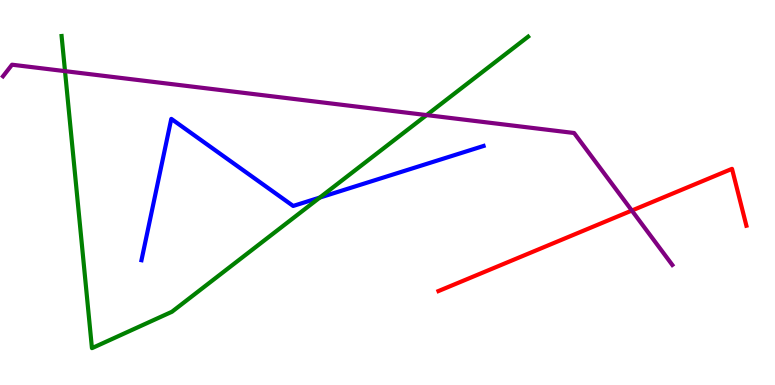[{'lines': ['blue', 'red'], 'intersections': []}, {'lines': ['green', 'red'], 'intersections': []}, {'lines': ['purple', 'red'], 'intersections': [{'x': 8.15, 'y': 4.53}]}, {'lines': ['blue', 'green'], 'intersections': [{'x': 4.13, 'y': 4.87}]}, {'lines': ['blue', 'purple'], 'intersections': []}, {'lines': ['green', 'purple'], 'intersections': [{'x': 0.839, 'y': 8.15}, {'x': 5.5, 'y': 7.01}]}]